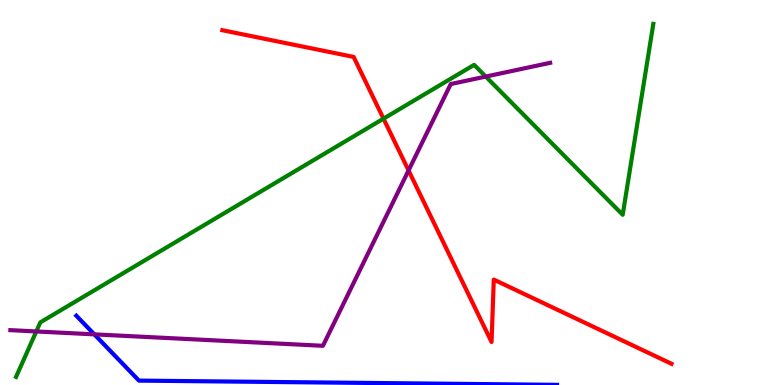[{'lines': ['blue', 'red'], 'intersections': []}, {'lines': ['green', 'red'], 'intersections': [{'x': 4.95, 'y': 6.92}]}, {'lines': ['purple', 'red'], 'intersections': [{'x': 5.27, 'y': 5.57}]}, {'lines': ['blue', 'green'], 'intersections': []}, {'lines': ['blue', 'purple'], 'intersections': [{'x': 1.22, 'y': 1.32}]}, {'lines': ['green', 'purple'], 'intersections': [{'x': 0.468, 'y': 1.39}, {'x': 6.27, 'y': 8.01}]}]